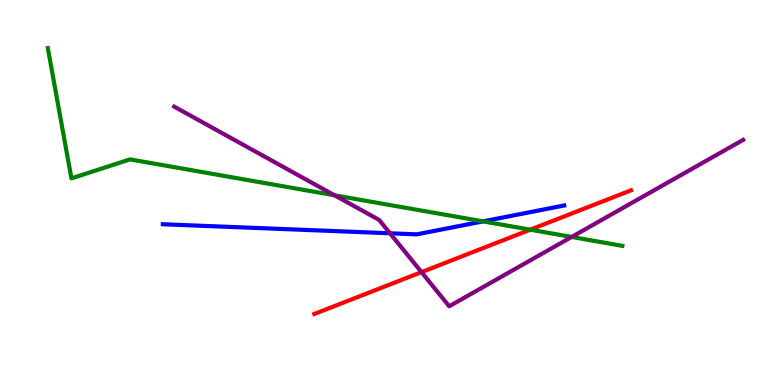[{'lines': ['blue', 'red'], 'intersections': []}, {'lines': ['green', 'red'], 'intersections': [{'x': 6.84, 'y': 4.03}]}, {'lines': ['purple', 'red'], 'intersections': [{'x': 5.44, 'y': 2.93}]}, {'lines': ['blue', 'green'], 'intersections': [{'x': 6.23, 'y': 4.25}]}, {'lines': ['blue', 'purple'], 'intersections': [{'x': 5.03, 'y': 3.94}]}, {'lines': ['green', 'purple'], 'intersections': [{'x': 4.32, 'y': 4.93}, {'x': 7.38, 'y': 3.85}]}]